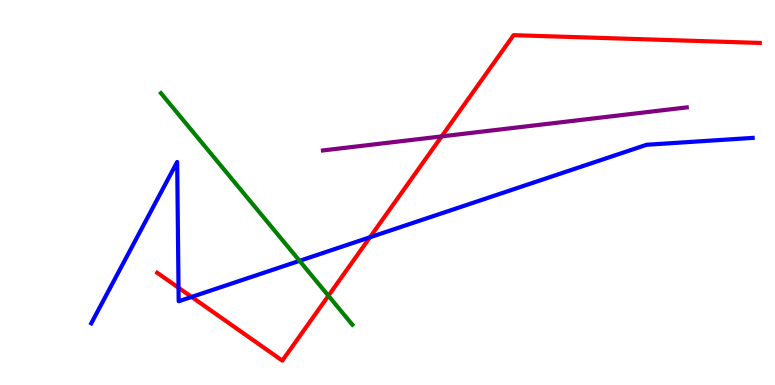[{'lines': ['blue', 'red'], 'intersections': [{'x': 2.3, 'y': 2.53}, {'x': 2.47, 'y': 2.29}, {'x': 4.77, 'y': 3.84}]}, {'lines': ['green', 'red'], 'intersections': [{'x': 4.24, 'y': 2.32}]}, {'lines': ['purple', 'red'], 'intersections': [{'x': 5.7, 'y': 6.46}]}, {'lines': ['blue', 'green'], 'intersections': [{'x': 3.87, 'y': 3.23}]}, {'lines': ['blue', 'purple'], 'intersections': []}, {'lines': ['green', 'purple'], 'intersections': []}]